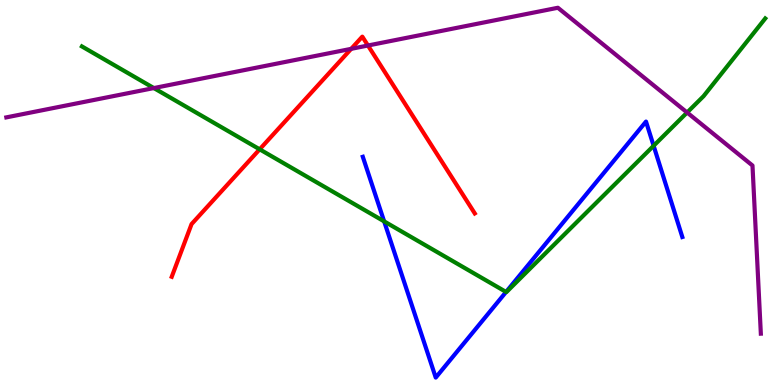[{'lines': ['blue', 'red'], 'intersections': []}, {'lines': ['green', 'red'], 'intersections': [{'x': 3.35, 'y': 6.12}]}, {'lines': ['purple', 'red'], 'intersections': [{'x': 4.53, 'y': 8.73}, {'x': 4.75, 'y': 8.82}]}, {'lines': ['blue', 'green'], 'intersections': [{'x': 4.96, 'y': 4.25}, {'x': 6.53, 'y': 2.42}, {'x': 8.43, 'y': 6.21}]}, {'lines': ['blue', 'purple'], 'intersections': []}, {'lines': ['green', 'purple'], 'intersections': [{'x': 1.99, 'y': 7.71}, {'x': 8.87, 'y': 7.08}]}]